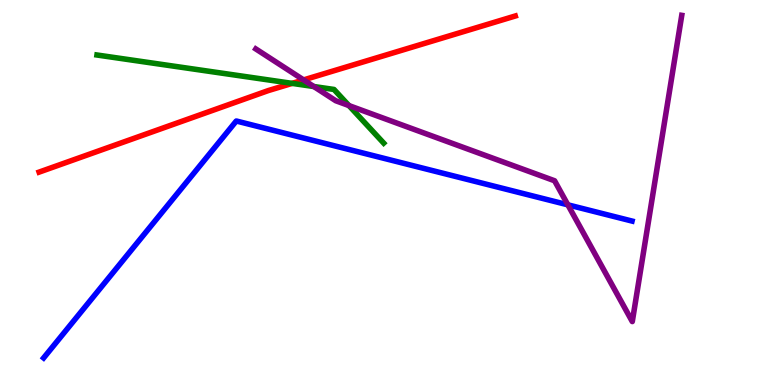[{'lines': ['blue', 'red'], 'intersections': []}, {'lines': ['green', 'red'], 'intersections': [{'x': 3.77, 'y': 7.83}]}, {'lines': ['purple', 'red'], 'intersections': [{'x': 3.92, 'y': 7.92}]}, {'lines': ['blue', 'green'], 'intersections': []}, {'lines': ['blue', 'purple'], 'intersections': [{'x': 7.33, 'y': 4.68}]}, {'lines': ['green', 'purple'], 'intersections': [{'x': 4.05, 'y': 7.75}, {'x': 4.5, 'y': 7.26}]}]